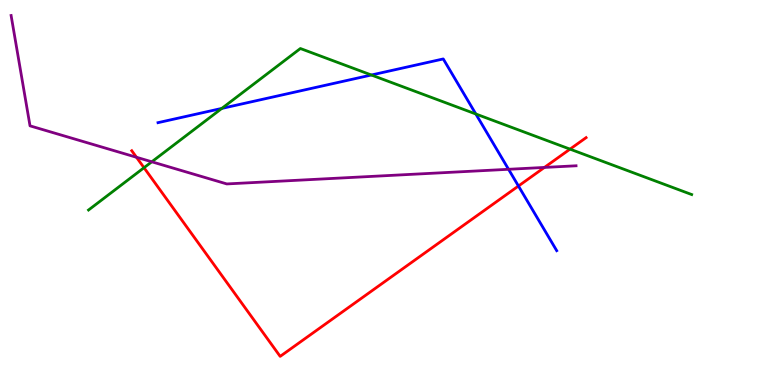[{'lines': ['blue', 'red'], 'intersections': [{'x': 6.69, 'y': 5.17}]}, {'lines': ['green', 'red'], 'intersections': [{'x': 1.86, 'y': 5.64}, {'x': 7.36, 'y': 6.13}]}, {'lines': ['purple', 'red'], 'intersections': [{'x': 1.76, 'y': 5.92}, {'x': 7.02, 'y': 5.65}]}, {'lines': ['blue', 'green'], 'intersections': [{'x': 2.86, 'y': 7.18}, {'x': 4.79, 'y': 8.05}, {'x': 6.14, 'y': 7.04}]}, {'lines': ['blue', 'purple'], 'intersections': [{'x': 6.56, 'y': 5.6}]}, {'lines': ['green', 'purple'], 'intersections': [{'x': 1.96, 'y': 5.8}]}]